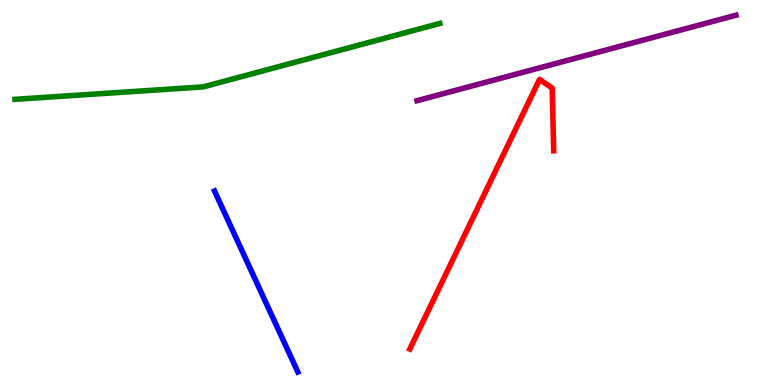[{'lines': ['blue', 'red'], 'intersections': []}, {'lines': ['green', 'red'], 'intersections': []}, {'lines': ['purple', 'red'], 'intersections': []}, {'lines': ['blue', 'green'], 'intersections': []}, {'lines': ['blue', 'purple'], 'intersections': []}, {'lines': ['green', 'purple'], 'intersections': []}]